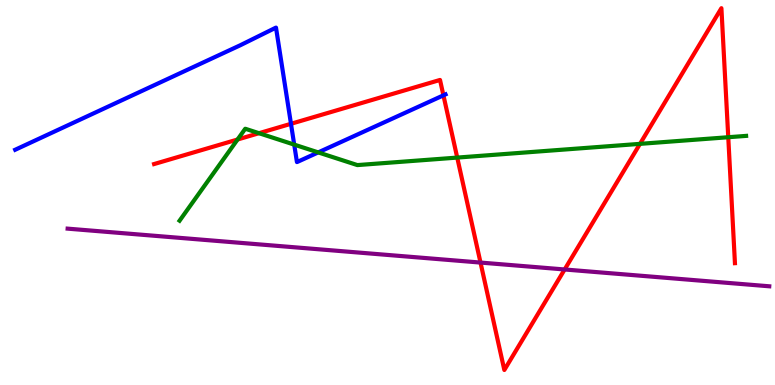[{'lines': ['blue', 'red'], 'intersections': [{'x': 3.75, 'y': 6.78}, {'x': 5.72, 'y': 7.52}]}, {'lines': ['green', 'red'], 'intersections': [{'x': 3.07, 'y': 6.38}, {'x': 3.34, 'y': 6.54}, {'x': 5.9, 'y': 5.91}, {'x': 8.26, 'y': 6.26}, {'x': 9.4, 'y': 6.44}]}, {'lines': ['purple', 'red'], 'intersections': [{'x': 6.2, 'y': 3.18}, {'x': 7.29, 'y': 3.0}]}, {'lines': ['blue', 'green'], 'intersections': [{'x': 3.8, 'y': 6.24}, {'x': 4.11, 'y': 6.04}]}, {'lines': ['blue', 'purple'], 'intersections': []}, {'lines': ['green', 'purple'], 'intersections': []}]